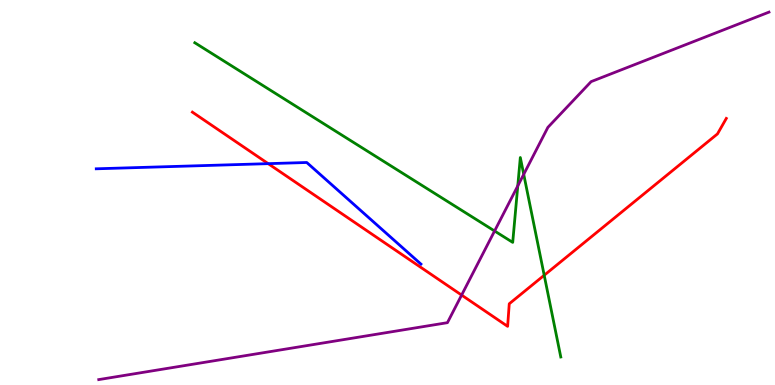[{'lines': ['blue', 'red'], 'intersections': [{'x': 3.46, 'y': 5.75}]}, {'lines': ['green', 'red'], 'intersections': [{'x': 7.02, 'y': 2.85}]}, {'lines': ['purple', 'red'], 'intersections': [{'x': 5.96, 'y': 2.34}]}, {'lines': ['blue', 'green'], 'intersections': []}, {'lines': ['blue', 'purple'], 'intersections': []}, {'lines': ['green', 'purple'], 'intersections': [{'x': 6.38, 'y': 4.0}, {'x': 6.68, 'y': 5.17}, {'x': 6.76, 'y': 5.47}]}]